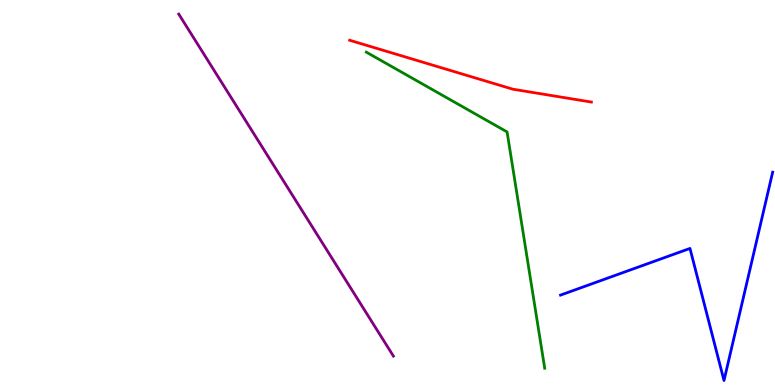[{'lines': ['blue', 'red'], 'intersections': []}, {'lines': ['green', 'red'], 'intersections': []}, {'lines': ['purple', 'red'], 'intersections': []}, {'lines': ['blue', 'green'], 'intersections': []}, {'lines': ['blue', 'purple'], 'intersections': []}, {'lines': ['green', 'purple'], 'intersections': []}]